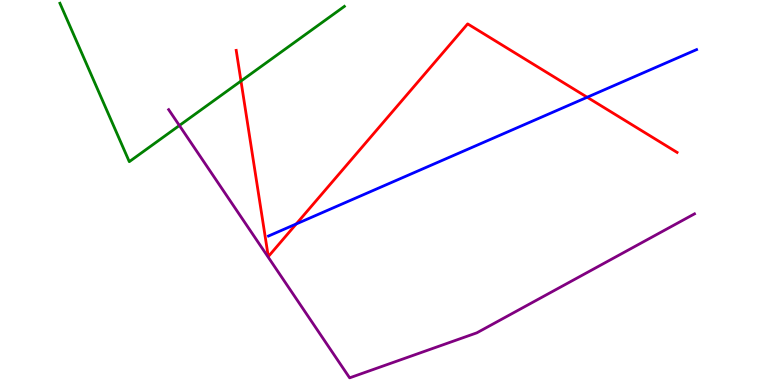[{'lines': ['blue', 'red'], 'intersections': [{'x': 3.82, 'y': 4.18}, {'x': 7.58, 'y': 7.47}]}, {'lines': ['green', 'red'], 'intersections': [{'x': 3.11, 'y': 7.9}]}, {'lines': ['purple', 'red'], 'intersections': []}, {'lines': ['blue', 'green'], 'intersections': []}, {'lines': ['blue', 'purple'], 'intersections': []}, {'lines': ['green', 'purple'], 'intersections': [{'x': 2.31, 'y': 6.74}]}]